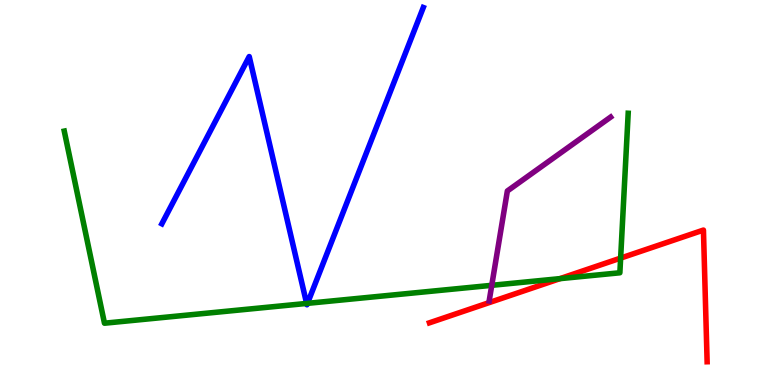[{'lines': ['blue', 'red'], 'intersections': []}, {'lines': ['green', 'red'], 'intersections': [{'x': 7.23, 'y': 2.76}, {'x': 8.01, 'y': 3.3}]}, {'lines': ['purple', 'red'], 'intersections': []}, {'lines': ['blue', 'green'], 'intersections': [{'x': 3.96, 'y': 2.12}, {'x': 3.97, 'y': 2.12}]}, {'lines': ['blue', 'purple'], 'intersections': []}, {'lines': ['green', 'purple'], 'intersections': [{'x': 6.35, 'y': 2.59}]}]